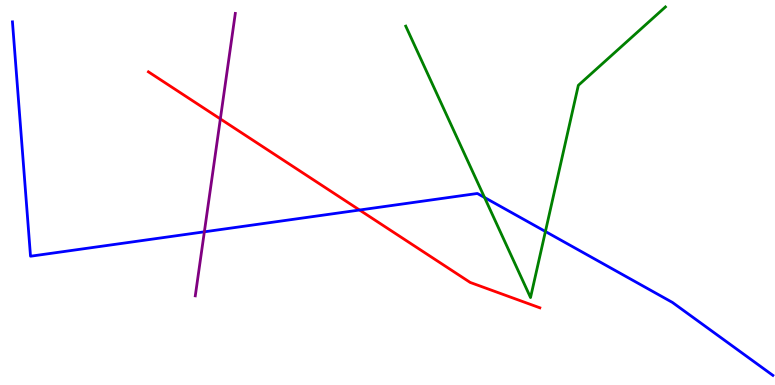[{'lines': ['blue', 'red'], 'intersections': [{'x': 4.64, 'y': 4.54}]}, {'lines': ['green', 'red'], 'intersections': []}, {'lines': ['purple', 'red'], 'intersections': [{'x': 2.84, 'y': 6.91}]}, {'lines': ['blue', 'green'], 'intersections': [{'x': 6.25, 'y': 4.87}, {'x': 7.04, 'y': 3.99}]}, {'lines': ['blue', 'purple'], 'intersections': [{'x': 2.64, 'y': 3.98}]}, {'lines': ['green', 'purple'], 'intersections': []}]